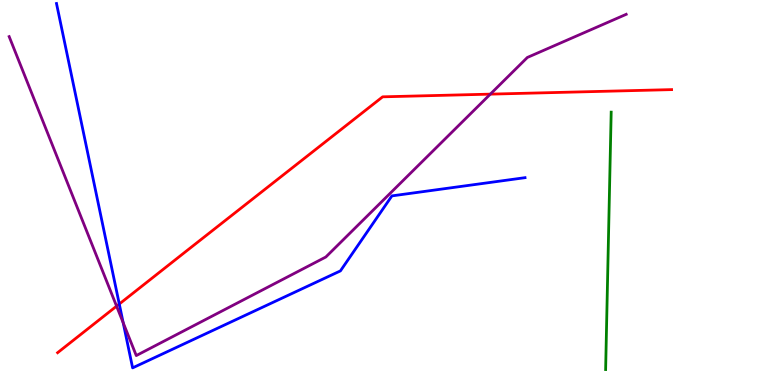[{'lines': ['blue', 'red'], 'intersections': [{'x': 1.54, 'y': 2.1}]}, {'lines': ['green', 'red'], 'intersections': []}, {'lines': ['purple', 'red'], 'intersections': [{'x': 1.5, 'y': 2.05}, {'x': 6.33, 'y': 7.55}]}, {'lines': ['blue', 'green'], 'intersections': []}, {'lines': ['blue', 'purple'], 'intersections': [{'x': 1.59, 'y': 1.62}]}, {'lines': ['green', 'purple'], 'intersections': []}]